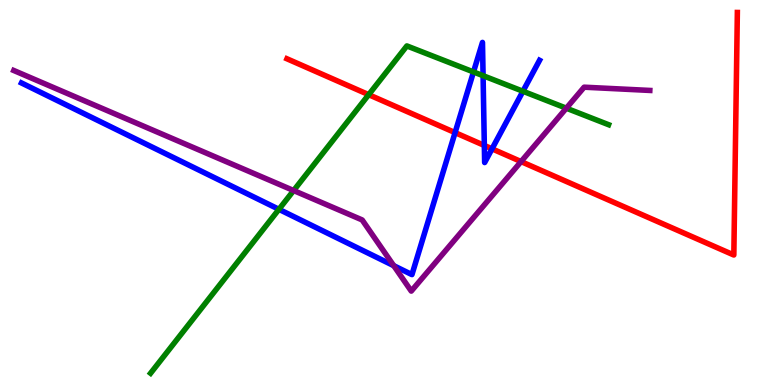[{'lines': ['blue', 'red'], 'intersections': [{'x': 5.87, 'y': 6.56}, {'x': 6.25, 'y': 6.22}, {'x': 6.35, 'y': 6.13}]}, {'lines': ['green', 'red'], 'intersections': [{'x': 4.76, 'y': 7.54}]}, {'lines': ['purple', 'red'], 'intersections': [{'x': 6.72, 'y': 5.8}]}, {'lines': ['blue', 'green'], 'intersections': [{'x': 3.6, 'y': 4.56}, {'x': 6.11, 'y': 8.13}, {'x': 6.23, 'y': 8.03}, {'x': 6.75, 'y': 7.63}]}, {'lines': ['blue', 'purple'], 'intersections': [{'x': 5.08, 'y': 3.1}]}, {'lines': ['green', 'purple'], 'intersections': [{'x': 3.79, 'y': 5.05}, {'x': 7.31, 'y': 7.19}]}]